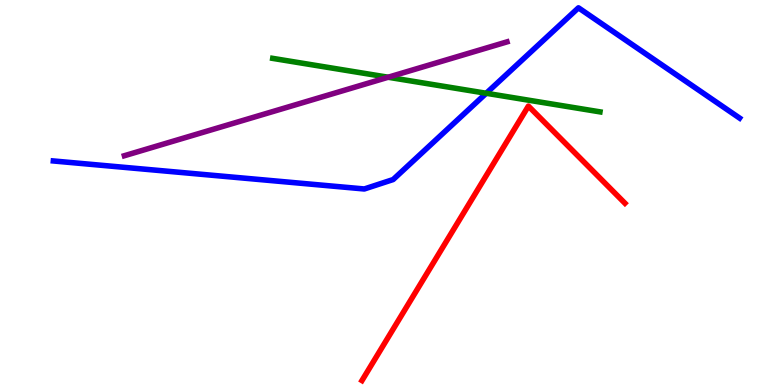[{'lines': ['blue', 'red'], 'intersections': []}, {'lines': ['green', 'red'], 'intersections': []}, {'lines': ['purple', 'red'], 'intersections': []}, {'lines': ['blue', 'green'], 'intersections': [{'x': 6.27, 'y': 7.58}]}, {'lines': ['blue', 'purple'], 'intersections': []}, {'lines': ['green', 'purple'], 'intersections': [{'x': 5.01, 'y': 7.99}]}]